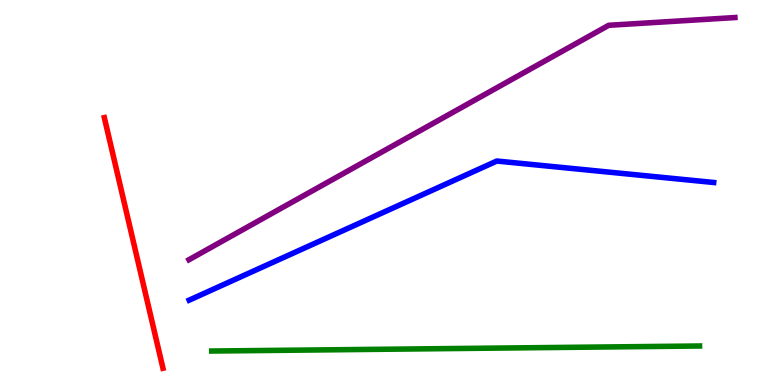[{'lines': ['blue', 'red'], 'intersections': []}, {'lines': ['green', 'red'], 'intersections': []}, {'lines': ['purple', 'red'], 'intersections': []}, {'lines': ['blue', 'green'], 'intersections': []}, {'lines': ['blue', 'purple'], 'intersections': []}, {'lines': ['green', 'purple'], 'intersections': []}]